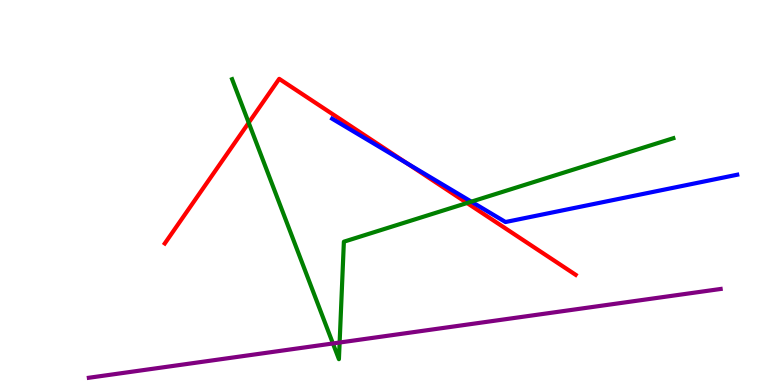[{'lines': ['blue', 'red'], 'intersections': [{'x': 5.25, 'y': 5.76}]}, {'lines': ['green', 'red'], 'intersections': [{'x': 3.21, 'y': 6.81}, {'x': 6.03, 'y': 4.73}]}, {'lines': ['purple', 'red'], 'intersections': []}, {'lines': ['blue', 'green'], 'intersections': [{'x': 6.08, 'y': 4.76}]}, {'lines': ['blue', 'purple'], 'intersections': []}, {'lines': ['green', 'purple'], 'intersections': [{'x': 4.3, 'y': 1.08}, {'x': 4.38, 'y': 1.1}]}]